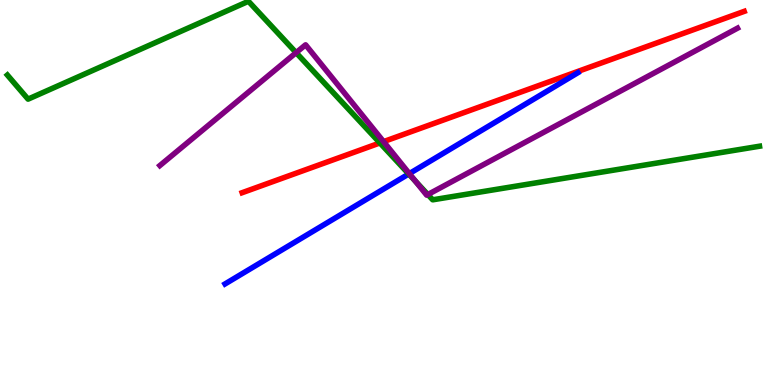[{'lines': ['blue', 'red'], 'intersections': []}, {'lines': ['green', 'red'], 'intersections': [{'x': 4.9, 'y': 6.29}]}, {'lines': ['purple', 'red'], 'intersections': [{'x': 4.95, 'y': 6.32}]}, {'lines': ['blue', 'green'], 'intersections': [{'x': 5.27, 'y': 5.48}]}, {'lines': ['blue', 'purple'], 'intersections': [{'x': 5.28, 'y': 5.49}]}, {'lines': ['green', 'purple'], 'intersections': [{'x': 3.82, 'y': 8.63}, {'x': 5.36, 'y': 5.29}, {'x': 5.52, 'y': 4.95}]}]